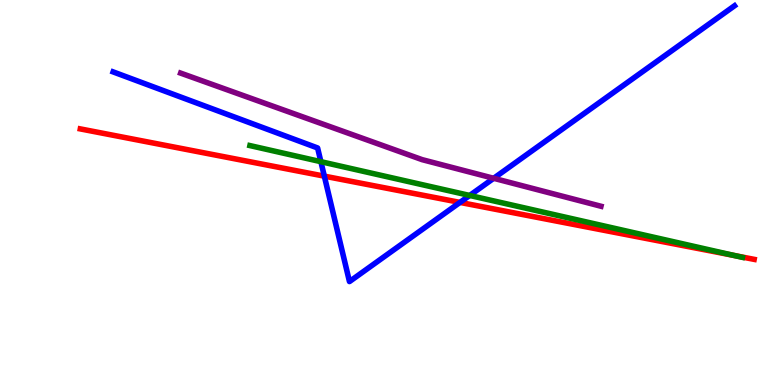[{'lines': ['blue', 'red'], 'intersections': [{'x': 4.18, 'y': 5.42}, {'x': 5.94, 'y': 4.74}]}, {'lines': ['green', 'red'], 'intersections': [{'x': 9.48, 'y': 3.36}]}, {'lines': ['purple', 'red'], 'intersections': []}, {'lines': ['blue', 'green'], 'intersections': [{'x': 4.14, 'y': 5.8}, {'x': 6.06, 'y': 4.92}]}, {'lines': ['blue', 'purple'], 'intersections': [{'x': 6.37, 'y': 5.37}]}, {'lines': ['green', 'purple'], 'intersections': []}]